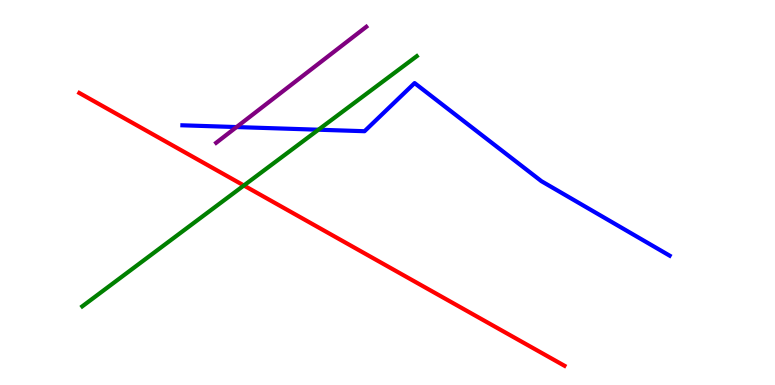[{'lines': ['blue', 'red'], 'intersections': []}, {'lines': ['green', 'red'], 'intersections': [{'x': 3.15, 'y': 5.18}]}, {'lines': ['purple', 'red'], 'intersections': []}, {'lines': ['blue', 'green'], 'intersections': [{'x': 4.11, 'y': 6.63}]}, {'lines': ['blue', 'purple'], 'intersections': [{'x': 3.05, 'y': 6.7}]}, {'lines': ['green', 'purple'], 'intersections': []}]